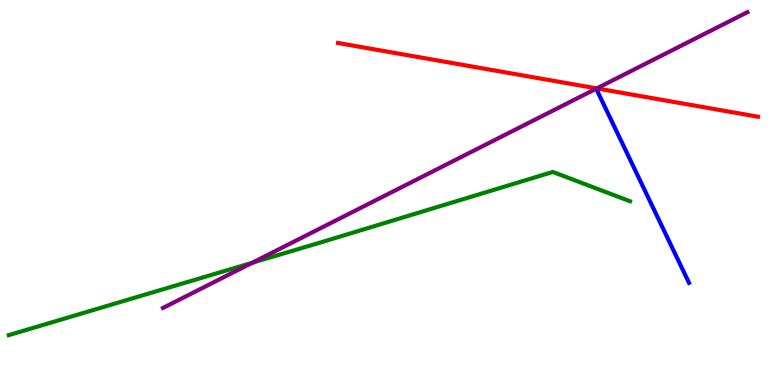[{'lines': ['blue', 'red'], 'intersections': []}, {'lines': ['green', 'red'], 'intersections': []}, {'lines': ['purple', 'red'], 'intersections': [{'x': 7.7, 'y': 7.7}]}, {'lines': ['blue', 'green'], 'intersections': []}, {'lines': ['blue', 'purple'], 'intersections': []}, {'lines': ['green', 'purple'], 'intersections': [{'x': 3.25, 'y': 3.17}]}]